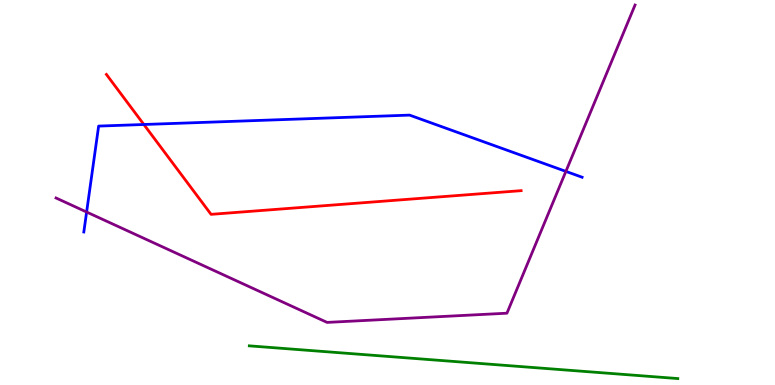[{'lines': ['blue', 'red'], 'intersections': [{'x': 1.86, 'y': 6.77}]}, {'lines': ['green', 'red'], 'intersections': []}, {'lines': ['purple', 'red'], 'intersections': []}, {'lines': ['blue', 'green'], 'intersections': []}, {'lines': ['blue', 'purple'], 'intersections': [{'x': 1.12, 'y': 4.49}, {'x': 7.3, 'y': 5.55}]}, {'lines': ['green', 'purple'], 'intersections': []}]